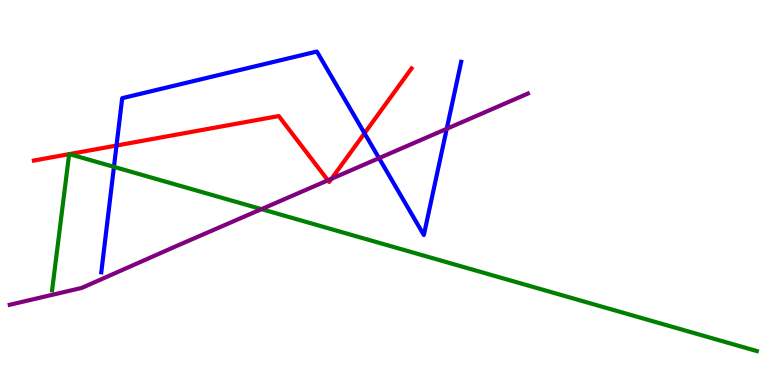[{'lines': ['blue', 'red'], 'intersections': [{'x': 1.5, 'y': 6.22}, {'x': 4.7, 'y': 6.54}]}, {'lines': ['green', 'red'], 'intersections': [{'x': 0.892, 'y': 6.0}, {'x': 0.895, 'y': 6.0}]}, {'lines': ['purple', 'red'], 'intersections': [{'x': 4.23, 'y': 5.32}, {'x': 4.28, 'y': 5.36}]}, {'lines': ['blue', 'green'], 'intersections': [{'x': 1.47, 'y': 5.67}]}, {'lines': ['blue', 'purple'], 'intersections': [{'x': 4.89, 'y': 5.89}, {'x': 5.76, 'y': 6.66}]}, {'lines': ['green', 'purple'], 'intersections': [{'x': 3.37, 'y': 4.57}]}]